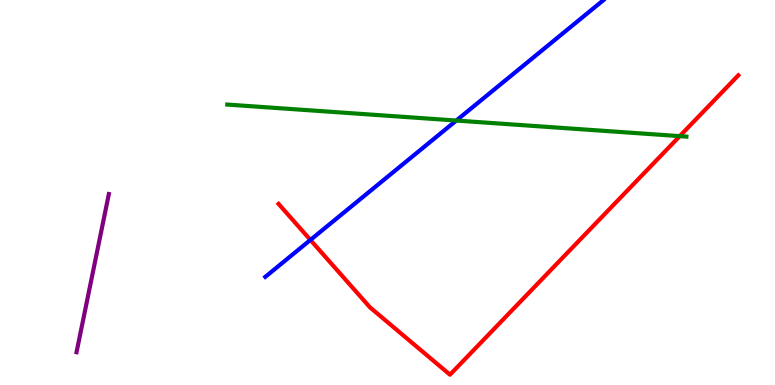[{'lines': ['blue', 'red'], 'intersections': [{'x': 4.01, 'y': 3.77}]}, {'lines': ['green', 'red'], 'intersections': [{'x': 8.77, 'y': 6.46}]}, {'lines': ['purple', 'red'], 'intersections': []}, {'lines': ['blue', 'green'], 'intersections': [{'x': 5.89, 'y': 6.87}]}, {'lines': ['blue', 'purple'], 'intersections': []}, {'lines': ['green', 'purple'], 'intersections': []}]